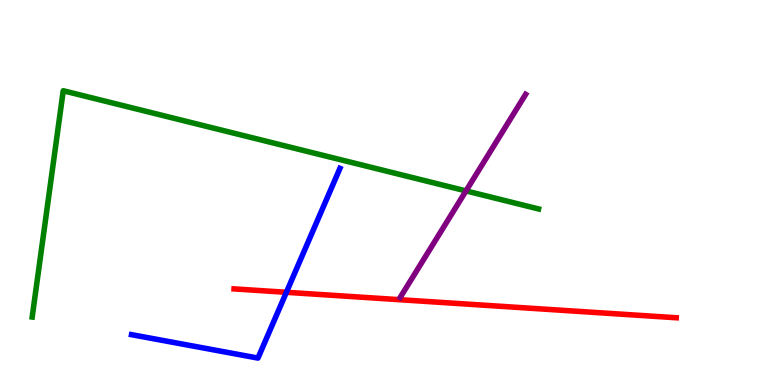[{'lines': ['blue', 'red'], 'intersections': [{'x': 3.7, 'y': 2.41}]}, {'lines': ['green', 'red'], 'intersections': []}, {'lines': ['purple', 'red'], 'intersections': []}, {'lines': ['blue', 'green'], 'intersections': []}, {'lines': ['blue', 'purple'], 'intersections': []}, {'lines': ['green', 'purple'], 'intersections': [{'x': 6.01, 'y': 5.04}]}]